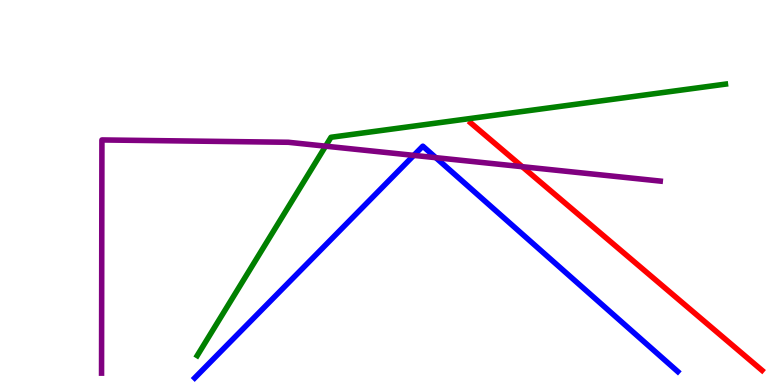[{'lines': ['blue', 'red'], 'intersections': []}, {'lines': ['green', 'red'], 'intersections': []}, {'lines': ['purple', 'red'], 'intersections': [{'x': 6.74, 'y': 5.67}]}, {'lines': ['blue', 'green'], 'intersections': []}, {'lines': ['blue', 'purple'], 'intersections': [{'x': 5.34, 'y': 5.96}, {'x': 5.62, 'y': 5.9}]}, {'lines': ['green', 'purple'], 'intersections': [{'x': 4.2, 'y': 6.2}]}]